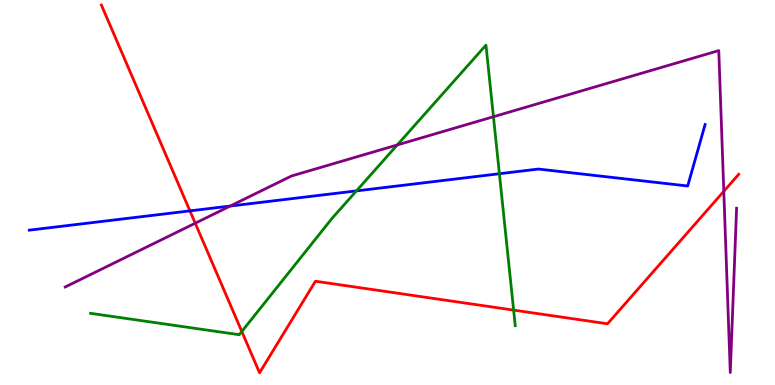[{'lines': ['blue', 'red'], 'intersections': [{'x': 2.45, 'y': 4.52}]}, {'lines': ['green', 'red'], 'intersections': [{'x': 3.12, 'y': 1.39}, {'x': 6.63, 'y': 1.95}]}, {'lines': ['purple', 'red'], 'intersections': [{'x': 2.52, 'y': 4.2}, {'x': 9.34, 'y': 5.03}]}, {'lines': ['blue', 'green'], 'intersections': [{'x': 4.6, 'y': 5.04}, {'x': 6.44, 'y': 5.49}]}, {'lines': ['blue', 'purple'], 'intersections': [{'x': 2.97, 'y': 4.65}]}, {'lines': ['green', 'purple'], 'intersections': [{'x': 5.13, 'y': 6.24}, {'x': 6.37, 'y': 6.97}]}]